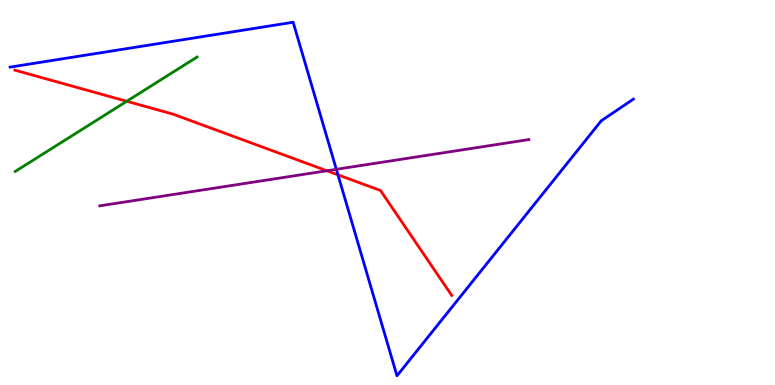[{'lines': ['blue', 'red'], 'intersections': [{'x': 4.36, 'y': 5.46}]}, {'lines': ['green', 'red'], 'intersections': [{'x': 1.64, 'y': 7.37}]}, {'lines': ['purple', 'red'], 'intersections': [{'x': 4.22, 'y': 5.56}]}, {'lines': ['blue', 'green'], 'intersections': []}, {'lines': ['blue', 'purple'], 'intersections': [{'x': 4.34, 'y': 5.6}]}, {'lines': ['green', 'purple'], 'intersections': []}]